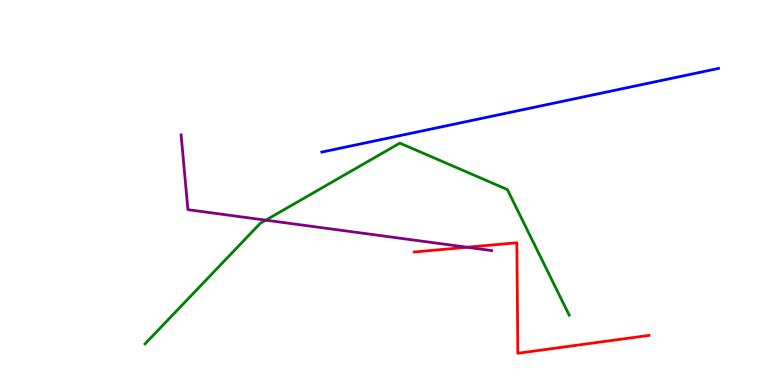[{'lines': ['blue', 'red'], 'intersections': []}, {'lines': ['green', 'red'], 'intersections': []}, {'lines': ['purple', 'red'], 'intersections': [{'x': 6.03, 'y': 3.58}]}, {'lines': ['blue', 'green'], 'intersections': []}, {'lines': ['blue', 'purple'], 'intersections': []}, {'lines': ['green', 'purple'], 'intersections': [{'x': 3.43, 'y': 4.28}]}]